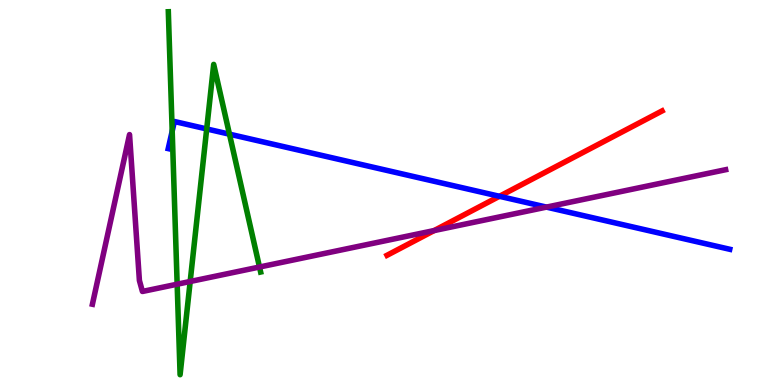[{'lines': ['blue', 'red'], 'intersections': [{'x': 6.44, 'y': 4.9}]}, {'lines': ['green', 'red'], 'intersections': []}, {'lines': ['purple', 'red'], 'intersections': [{'x': 5.6, 'y': 4.01}]}, {'lines': ['blue', 'green'], 'intersections': [{'x': 2.22, 'y': 6.59}, {'x': 2.67, 'y': 6.65}, {'x': 2.96, 'y': 6.51}]}, {'lines': ['blue', 'purple'], 'intersections': [{'x': 7.05, 'y': 4.62}]}, {'lines': ['green', 'purple'], 'intersections': [{'x': 2.29, 'y': 2.62}, {'x': 2.45, 'y': 2.69}, {'x': 3.35, 'y': 3.06}]}]